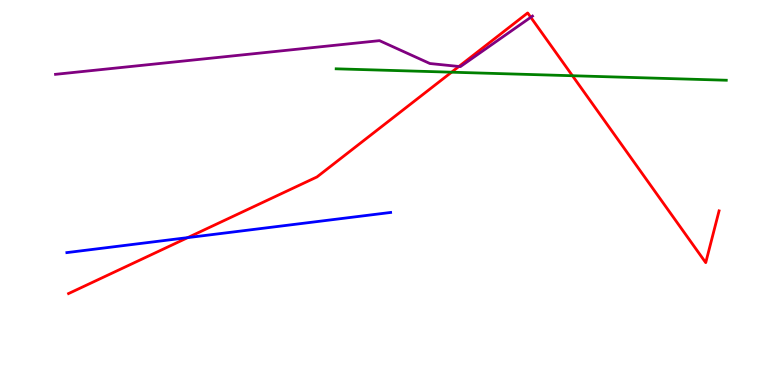[{'lines': ['blue', 'red'], 'intersections': [{'x': 2.42, 'y': 3.83}]}, {'lines': ['green', 'red'], 'intersections': [{'x': 5.83, 'y': 8.12}, {'x': 7.39, 'y': 8.03}]}, {'lines': ['purple', 'red'], 'intersections': [{'x': 5.92, 'y': 8.27}, {'x': 6.85, 'y': 9.55}]}, {'lines': ['blue', 'green'], 'intersections': []}, {'lines': ['blue', 'purple'], 'intersections': []}, {'lines': ['green', 'purple'], 'intersections': []}]